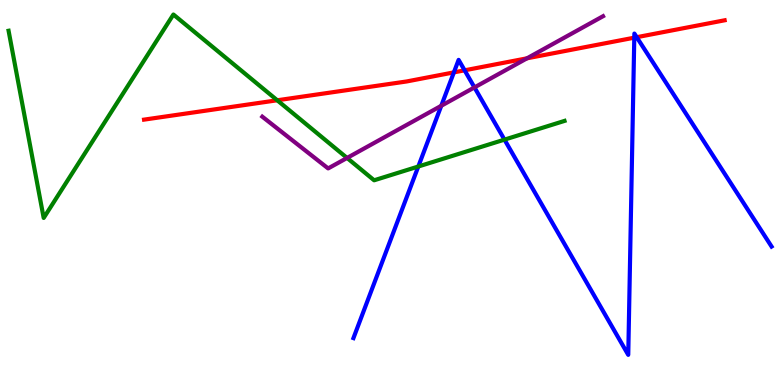[{'lines': ['blue', 'red'], 'intersections': [{'x': 5.86, 'y': 8.12}, {'x': 6.0, 'y': 8.17}, {'x': 8.18, 'y': 9.02}, {'x': 8.22, 'y': 9.03}]}, {'lines': ['green', 'red'], 'intersections': [{'x': 3.58, 'y': 7.4}]}, {'lines': ['purple', 'red'], 'intersections': [{'x': 6.8, 'y': 8.49}]}, {'lines': ['blue', 'green'], 'intersections': [{'x': 5.4, 'y': 5.68}, {'x': 6.51, 'y': 6.37}]}, {'lines': ['blue', 'purple'], 'intersections': [{'x': 5.69, 'y': 7.25}, {'x': 6.12, 'y': 7.73}]}, {'lines': ['green', 'purple'], 'intersections': [{'x': 4.48, 'y': 5.9}]}]